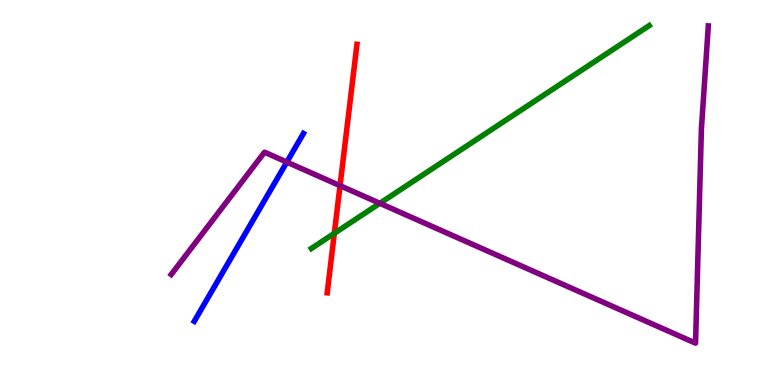[{'lines': ['blue', 'red'], 'intersections': []}, {'lines': ['green', 'red'], 'intersections': [{'x': 4.31, 'y': 3.94}]}, {'lines': ['purple', 'red'], 'intersections': [{'x': 4.39, 'y': 5.18}]}, {'lines': ['blue', 'green'], 'intersections': []}, {'lines': ['blue', 'purple'], 'intersections': [{'x': 3.7, 'y': 5.79}]}, {'lines': ['green', 'purple'], 'intersections': [{'x': 4.9, 'y': 4.72}]}]